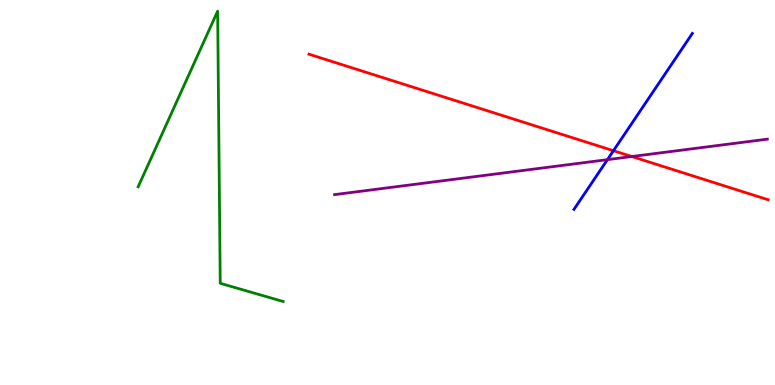[{'lines': ['blue', 'red'], 'intersections': [{'x': 7.92, 'y': 6.09}]}, {'lines': ['green', 'red'], 'intersections': []}, {'lines': ['purple', 'red'], 'intersections': [{'x': 8.15, 'y': 5.93}]}, {'lines': ['blue', 'green'], 'intersections': []}, {'lines': ['blue', 'purple'], 'intersections': [{'x': 7.84, 'y': 5.85}]}, {'lines': ['green', 'purple'], 'intersections': []}]